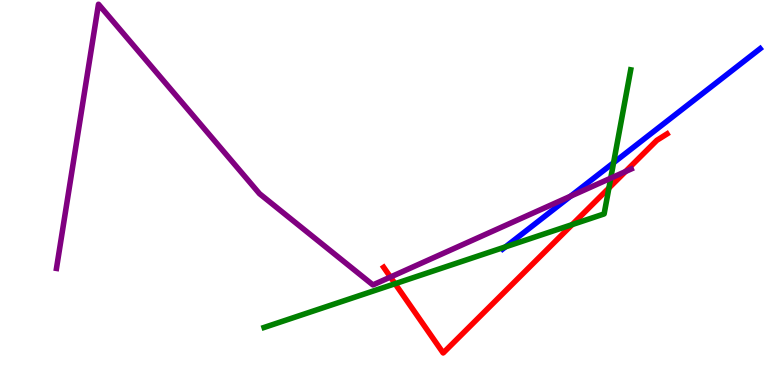[{'lines': ['blue', 'red'], 'intersections': []}, {'lines': ['green', 'red'], 'intersections': [{'x': 5.1, 'y': 2.63}, {'x': 7.38, 'y': 4.17}, {'x': 7.86, 'y': 5.12}]}, {'lines': ['purple', 'red'], 'intersections': [{'x': 5.04, 'y': 2.8}, {'x': 8.07, 'y': 5.54}]}, {'lines': ['blue', 'green'], 'intersections': [{'x': 6.52, 'y': 3.59}, {'x': 7.92, 'y': 5.77}]}, {'lines': ['blue', 'purple'], 'intersections': [{'x': 7.36, 'y': 4.9}]}, {'lines': ['green', 'purple'], 'intersections': [{'x': 7.88, 'y': 5.37}]}]